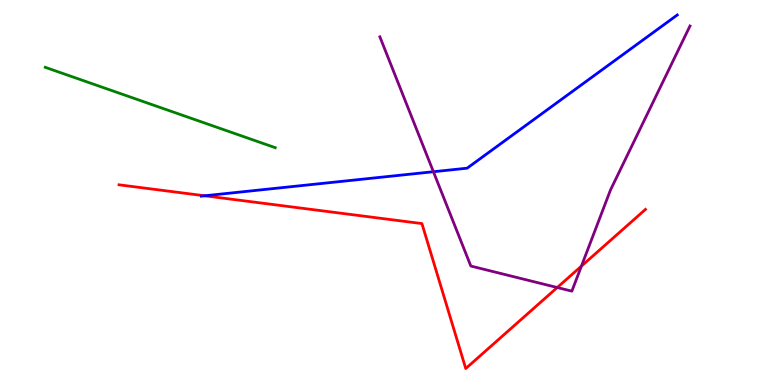[{'lines': ['blue', 'red'], 'intersections': [{'x': 2.64, 'y': 4.91}]}, {'lines': ['green', 'red'], 'intersections': []}, {'lines': ['purple', 'red'], 'intersections': [{'x': 7.19, 'y': 2.53}, {'x': 7.5, 'y': 3.09}]}, {'lines': ['blue', 'green'], 'intersections': []}, {'lines': ['blue', 'purple'], 'intersections': [{'x': 5.59, 'y': 5.54}]}, {'lines': ['green', 'purple'], 'intersections': []}]